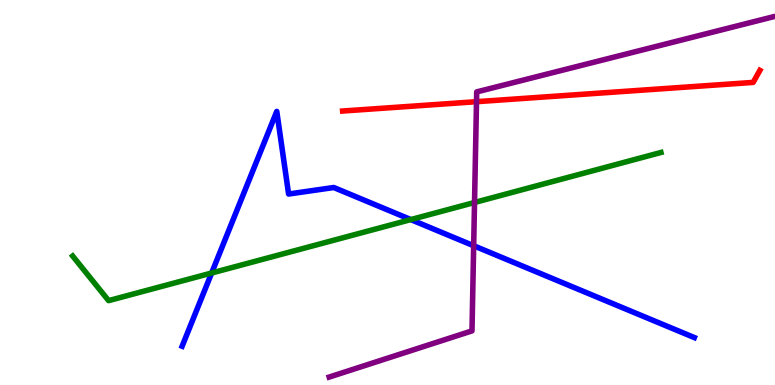[{'lines': ['blue', 'red'], 'intersections': []}, {'lines': ['green', 'red'], 'intersections': []}, {'lines': ['purple', 'red'], 'intersections': [{'x': 6.15, 'y': 7.36}]}, {'lines': ['blue', 'green'], 'intersections': [{'x': 2.73, 'y': 2.91}, {'x': 5.3, 'y': 4.3}]}, {'lines': ['blue', 'purple'], 'intersections': [{'x': 6.11, 'y': 3.62}]}, {'lines': ['green', 'purple'], 'intersections': [{'x': 6.12, 'y': 4.74}]}]